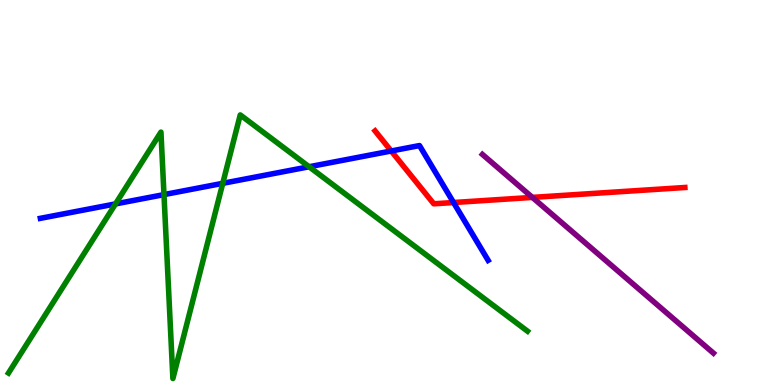[{'lines': ['blue', 'red'], 'intersections': [{'x': 5.05, 'y': 6.08}, {'x': 5.85, 'y': 4.74}]}, {'lines': ['green', 'red'], 'intersections': []}, {'lines': ['purple', 'red'], 'intersections': [{'x': 6.87, 'y': 4.87}]}, {'lines': ['blue', 'green'], 'intersections': [{'x': 1.49, 'y': 4.7}, {'x': 2.12, 'y': 4.95}, {'x': 2.87, 'y': 5.24}, {'x': 3.99, 'y': 5.67}]}, {'lines': ['blue', 'purple'], 'intersections': []}, {'lines': ['green', 'purple'], 'intersections': []}]